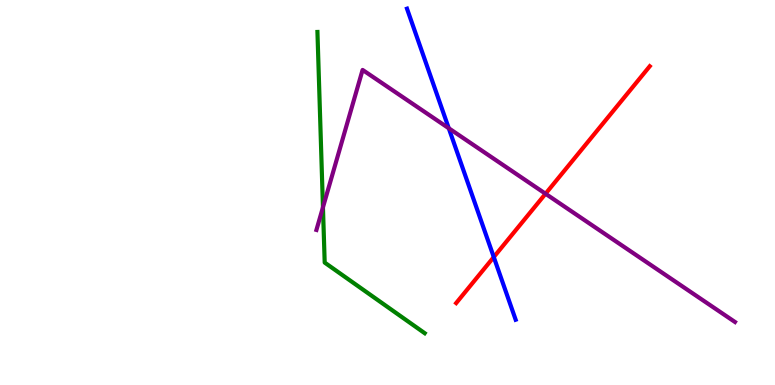[{'lines': ['blue', 'red'], 'intersections': [{'x': 6.37, 'y': 3.32}]}, {'lines': ['green', 'red'], 'intersections': []}, {'lines': ['purple', 'red'], 'intersections': [{'x': 7.04, 'y': 4.97}]}, {'lines': ['blue', 'green'], 'intersections': []}, {'lines': ['blue', 'purple'], 'intersections': [{'x': 5.79, 'y': 6.67}]}, {'lines': ['green', 'purple'], 'intersections': [{'x': 4.17, 'y': 4.61}]}]